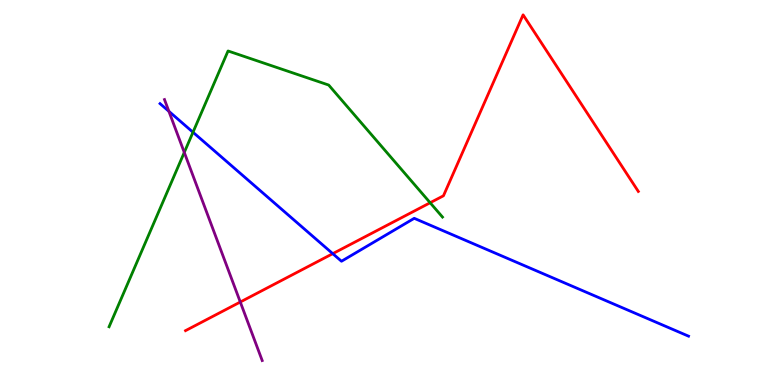[{'lines': ['blue', 'red'], 'intersections': [{'x': 4.29, 'y': 3.41}]}, {'lines': ['green', 'red'], 'intersections': [{'x': 5.55, 'y': 4.73}]}, {'lines': ['purple', 'red'], 'intersections': [{'x': 3.1, 'y': 2.16}]}, {'lines': ['blue', 'green'], 'intersections': [{'x': 2.49, 'y': 6.57}]}, {'lines': ['blue', 'purple'], 'intersections': [{'x': 2.18, 'y': 7.11}]}, {'lines': ['green', 'purple'], 'intersections': [{'x': 2.38, 'y': 6.04}]}]